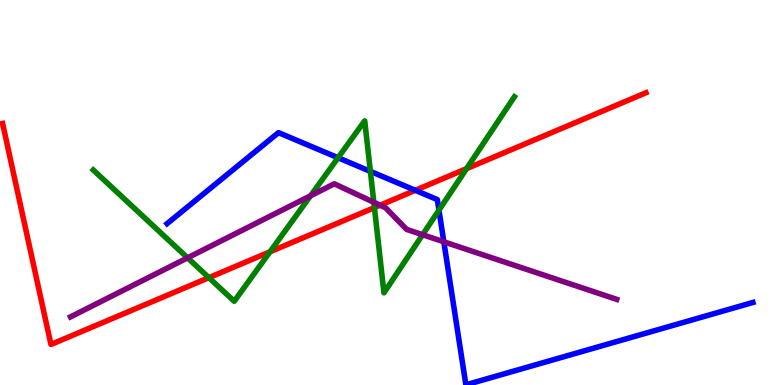[{'lines': ['blue', 'red'], 'intersections': [{'x': 5.36, 'y': 5.06}]}, {'lines': ['green', 'red'], 'intersections': [{'x': 2.7, 'y': 2.79}, {'x': 3.48, 'y': 3.46}, {'x': 4.83, 'y': 4.61}, {'x': 6.02, 'y': 5.62}]}, {'lines': ['purple', 'red'], 'intersections': [{'x': 4.9, 'y': 4.67}]}, {'lines': ['blue', 'green'], 'intersections': [{'x': 4.36, 'y': 5.9}, {'x': 4.78, 'y': 5.55}, {'x': 5.66, 'y': 4.54}]}, {'lines': ['blue', 'purple'], 'intersections': [{'x': 5.73, 'y': 3.72}]}, {'lines': ['green', 'purple'], 'intersections': [{'x': 2.42, 'y': 3.3}, {'x': 4.01, 'y': 4.91}, {'x': 4.82, 'y': 4.75}, {'x': 5.45, 'y': 3.9}]}]